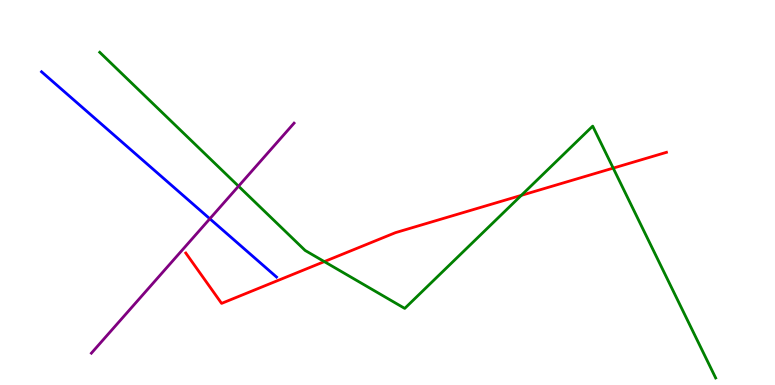[{'lines': ['blue', 'red'], 'intersections': []}, {'lines': ['green', 'red'], 'intersections': [{'x': 4.18, 'y': 3.21}, {'x': 6.73, 'y': 4.93}, {'x': 7.91, 'y': 5.63}]}, {'lines': ['purple', 'red'], 'intersections': []}, {'lines': ['blue', 'green'], 'intersections': []}, {'lines': ['blue', 'purple'], 'intersections': [{'x': 2.71, 'y': 4.32}]}, {'lines': ['green', 'purple'], 'intersections': [{'x': 3.08, 'y': 5.16}]}]